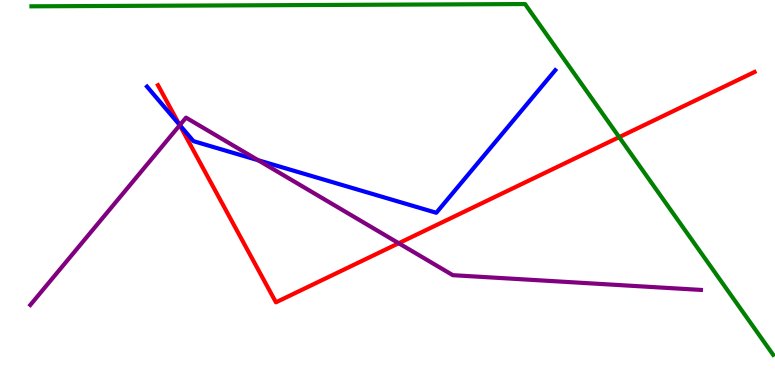[{'lines': ['blue', 'red'], 'intersections': [{'x': 2.32, 'y': 6.76}]}, {'lines': ['green', 'red'], 'intersections': [{'x': 7.99, 'y': 6.44}]}, {'lines': ['purple', 'red'], 'intersections': [{'x': 2.32, 'y': 6.75}, {'x': 5.14, 'y': 3.68}]}, {'lines': ['blue', 'green'], 'intersections': []}, {'lines': ['blue', 'purple'], 'intersections': [{'x': 2.32, 'y': 6.75}, {'x': 3.33, 'y': 5.84}]}, {'lines': ['green', 'purple'], 'intersections': []}]